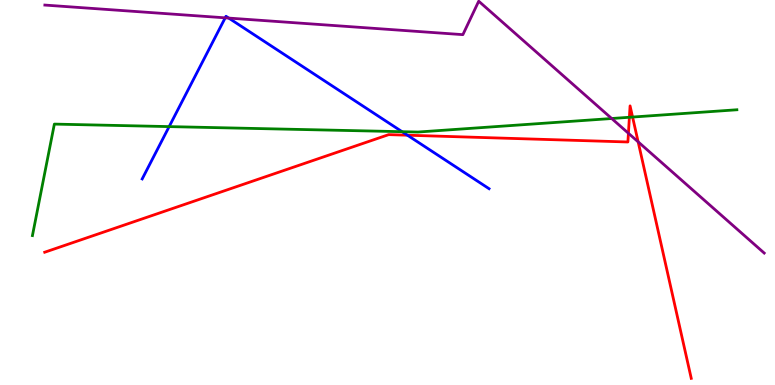[{'lines': ['blue', 'red'], 'intersections': [{'x': 5.26, 'y': 6.49}]}, {'lines': ['green', 'red'], 'intersections': [{'x': 8.12, 'y': 6.95}, {'x': 8.16, 'y': 6.96}]}, {'lines': ['purple', 'red'], 'intersections': [{'x': 8.11, 'y': 6.54}, {'x': 8.23, 'y': 6.32}]}, {'lines': ['blue', 'green'], 'intersections': [{'x': 2.18, 'y': 6.71}, {'x': 5.19, 'y': 6.58}]}, {'lines': ['blue', 'purple'], 'intersections': [{'x': 2.91, 'y': 9.54}, {'x': 2.95, 'y': 9.53}]}, {'lines': ['green', 'purple'], 'intersections': [{'x': 7.89, 'y': 6.92}]}]